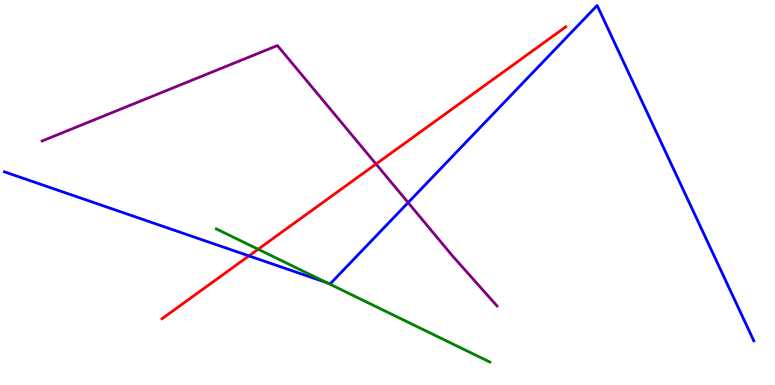[{'lines': ['blue', 'red'], 'intersections': [{'x': 3.21, 'y': 3.35}]}, {'lines': ['green', 'red'], 'intersections': [{'x': 3.33, 'y': 3.53}]}, {'lines': ['purple', 'red'], 'intersections': [{'x': 4.85, 'y': 5.74}]}, {'lines': ['blue', 'green'], 'intersections': [{'x': 4.22, 'y': 2.66}]}, {'lines': ['blue', 'purple'], 'intersections': [{'x': 5.27, 'y': 4.74}]}, {'lines': ['green', 'purple'], 'intersections': []}]